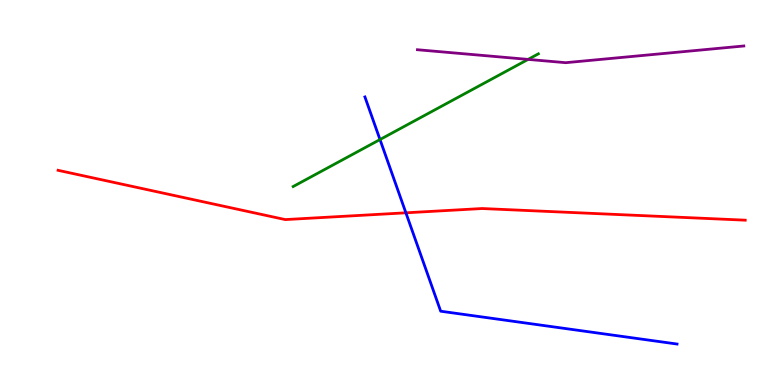[{'lines': ['blue', 'red'], 'intersections': [{'x': 5.24, 'y': 4.47}]}, {'lines': ['green', 'red'], 'intersections': []}, {'lines': ['purple', 'red'], 'intersections': []}, {'lines': ['blue', 'green'], 'intersections': [{'x': 4.9, 'y': 6.38}]}, {'lines': ['blue', 'purple'], 'intersections': []}, {'lines': ['green', 'purple'], 'intersections': [{'x': 6.81, 'y': 8.46}]}]